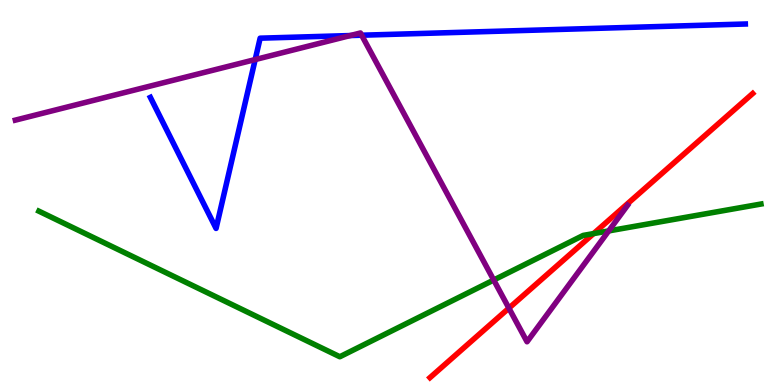[{'lines': ['blue', 'red'], 'intersections': []}, {'lines': ['green', 'red'], 'intersections': [{'x': 7.66, 'y': 3.93}]}, {'lines': ['purple', 'red'], 'intersections': [{'x': 6.57, 'y': 2.0}]}, {'lines': ['blue', 'green'], 'intersections': []}, {'lines': ['blue', 'purple'], 'intersections': [{'x': 3.29, 'y': 8.45}, {'x': 4.52, 'y': 9.08}, {'x': 4.67, 'y': 9.09}]}, {'lines': ['green', 'purple'], 'intersections': [{'x': 6.37, 'y': 2.73}, {'x': 7.85, 'y': 4.0}]}]